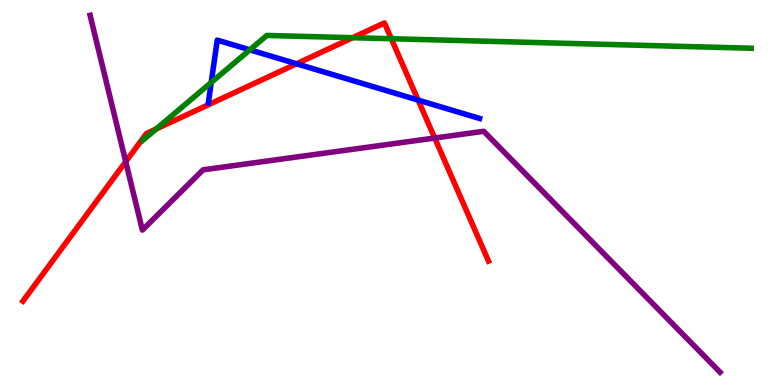[{'lines': ['blue', 'red'], 'intersections': [{'x': 3.83, 'y': 8.34}, {'x': 5.4, 'y': 7.4}]}, {'lines': ['green', 'red'], 'intersections': [{'x': 2.01, 'y': 6.65}, {'x': 4.55, 'y': 9.02}, {'x': 5.05, 'y': 8.99}]}, {'lines': ['purple', 'red'], 'intersections': [{'x': 1.62, 'y': 5.8}, {'x': 5.61, 'y': 6.41}]}, {'lines': ['blue', 'green'], 'intersections': [{'x': 2.73, 'y': 7.86}, {'x': 3.22, 'y': 8.71}]}, {'lines': ['blue', 'purple'], 'intersections': []}, {'lines': ['green', 'purple'], 'intersections': []}]